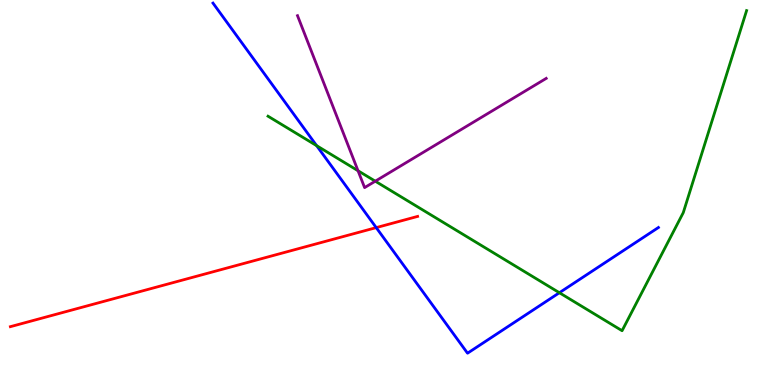[{'lines': ['blue', 'red'], 'intersections': [{'x': 4.85, 'y': 4.09}]}, {'lines': ['green', 'red'], 'intersections': []}, {'lines': ['purple', 'red'], 'intersections': []}, {'lines': ['blue', 'green'], 'intersections': [{'x': 4.09, 'y': 6.22}, {'x': 7.22, 'y': 2.4}]}, {'lines': ['blue', 'purple'], 'intersections': []}, {'lines': ['green', 'purple'], 'intersections': [{'x': 4.62, 'y': 5.57}, {'x': 4.84, 'y': 5.29}]}]